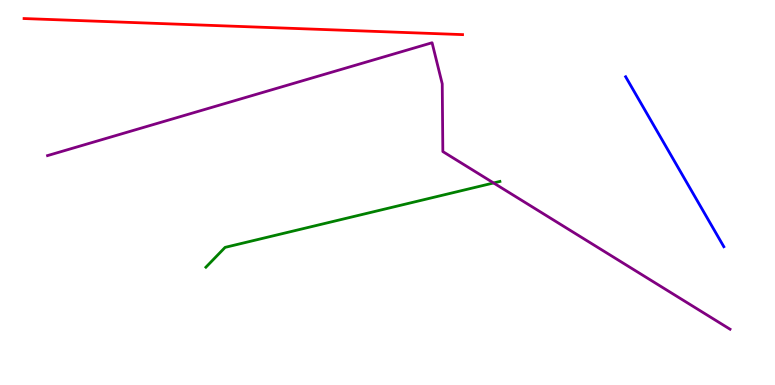[{'lines': ['blue', 'red'], 'intersections': []}, {'lines': ['green', 'red'], 'intersections': []}, {'lines': ['purple', 'red'], 'intersections': []}, {'lines': ['blue', 'green'], 'intersections': []}, {'lines': ['blue', 'purple'], 'intersections': []}, {'lines': ['green', 'purple'], 'intersections': [{'x': 6.37, 'y': 5.25}]}]